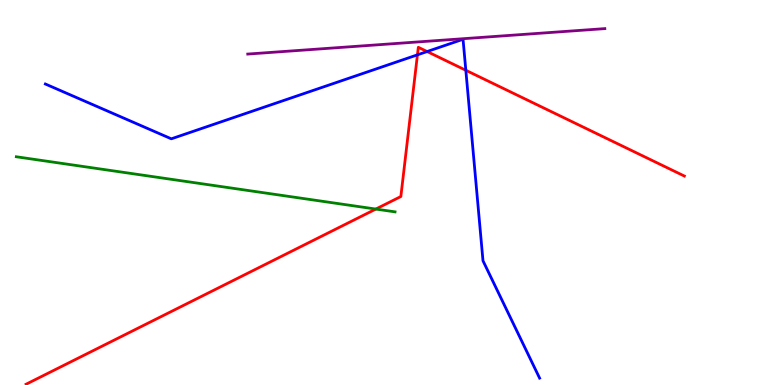[{'lines': ['blue', 'red'], 'intersections': [{'x': 5.39, 'y': 8.58}, {'x': 5.51, 'y': 8.66}, {'x': 6.01, 'y': 8.17}]}, {'lines': ['green', 'red'], 'intersections': [{'x': 4.85, 'y': 4.57}]}, {'lines': ['purple', 'red'], 'intersections': []}, {'lines': ['blue', 'green'], 'intersections': []}, {'lines': ['blue', 'purple'], 'intersections': []}, {'lines': ['green', 'purple'], 'intersections': []}]